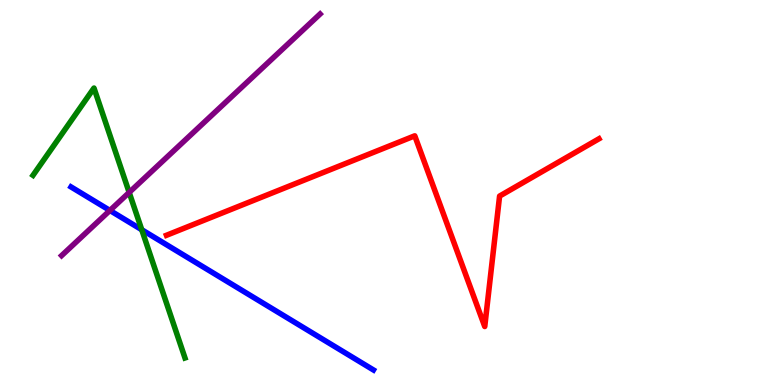[{'lines': ['blue', 'red'], 'intersections': []}, {'lines': ['green', 'red'], 'intersections': []}, {'lines': ['purple', 'red'], 'intersections': []}, {'lines': ['blue', 'green'], 'intersections': [{'x': 1.83, 'y': 4.03}]}, {'lines': ['blue', 'purple'], 'intersections': [{'x': 1.42, 'y': 4.53}]}, {'lines': ['green', 'purple'], 'intersections': [{'x': 1.67, 'y': 5.0}]}]